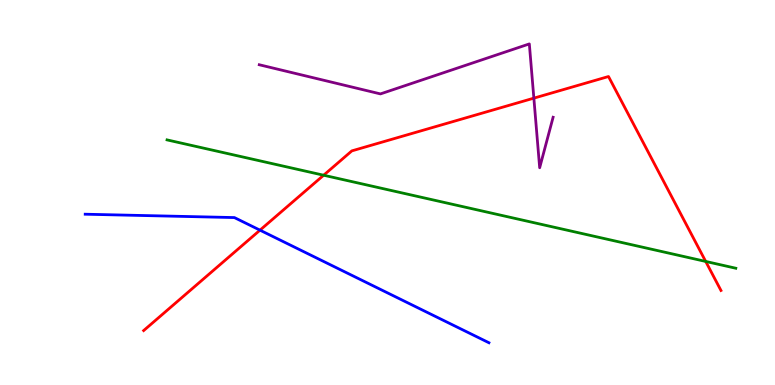[{'lines': ['blue', 'red'], 'intersections': [{'x': 3.35, 'y': 4.02}]}, {'lines': ['green', 'red'], 'intersections': [{'x': 4.18, 'y': 5.45}, {'x': 9.11, 'y': 3.21}]}, {'lines': ['purple', 'red'], 'intersections': [{'x': 6.89, 'y': 7.45}]}, {'lines': ['blue', 'green'], 'intersections': []}, {'lines': ['blue', 'purple'], 'intersections': []}, {'lines': ['green', 'purple'], 'intersections': []}]